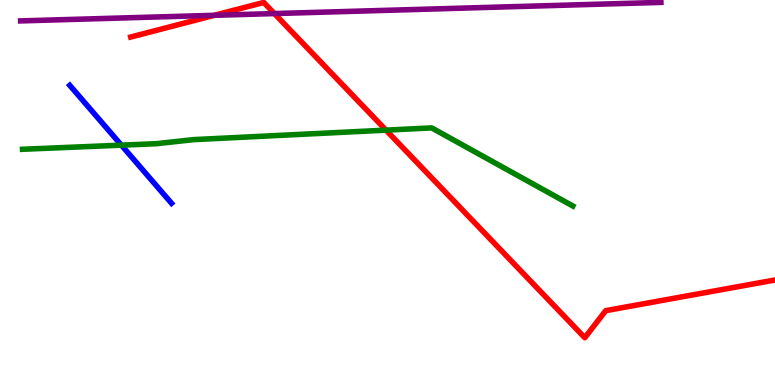[{'lines': ['blue', 'red'], 'intersections': []}, {'lines': ['green', 'red'], 'intersections': [{'x': 4.98, 'y': 6.62}]}, {'lines': ['purple', 'red'], 'intersections': [{'x': 2.77, 'y': 9.6}, {'x': 3.54, 'y': 9.65}]}, {'lines': ['blue', 'green'], 'intersections': [{'x': 1.57, 'y': 6.23}]}, {'lines': ['blue', 'purple'], 'intersections': []}, {'lines': ['green', 'purple'], 'intersections': []}]